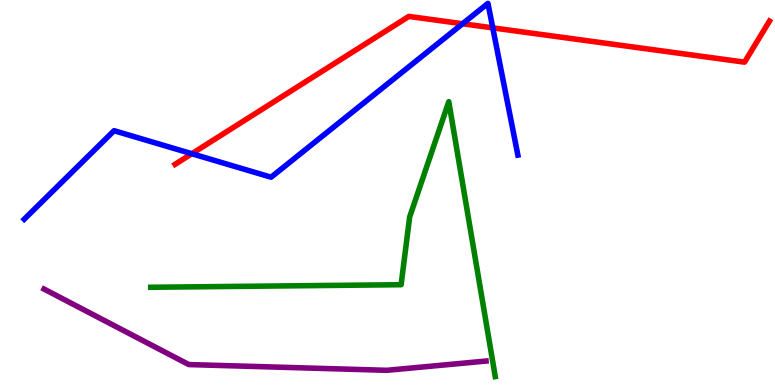[{'lines': ['blue', 'red'], 'intersections': [{'x': 2.48, 'y': 6.01}, {'x': 5.97, 'y': 9.38}, {'x': 6.36, 'y': 9.28}]}, {'lines': ['green', 'red'], 'intersections': []}, {'lines': ['purple', 'red'], 'intersections': []}, {'lines': ['blue', 'green'], 'intersections': []}, {'lines': ['blue', 'purple'], 'intersections': []}, {'lines': ['green', 'purple'], 'intersections': []}]